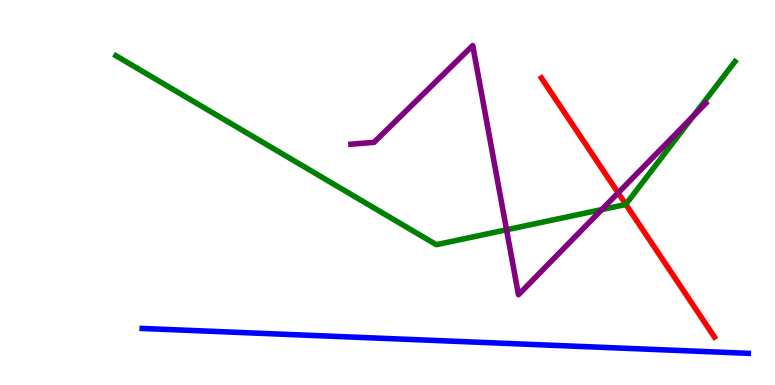[{'lines': ['blue', 'red'], 'intersections': []}, {'lines': ['green', 'red'], 'intersections': [{'x': 8.07, 'y': 4.69}]}, {'lines': ['purple', 'red'], 'intersections': [{'x': 7.98, 'y': 4.99}]}, {'lines': ['blue', 'green'], 'intersections': []}, {'lines': ['blue', 'purple'], 'intersections': []}, {'lines': ['green', 'purple'], 'intersections': [{'x': 6.54, 'y': 4.03}, {'x': 7.76, 'y': 4.56}, {'x': 8.95, 'y': 6.99}]}]